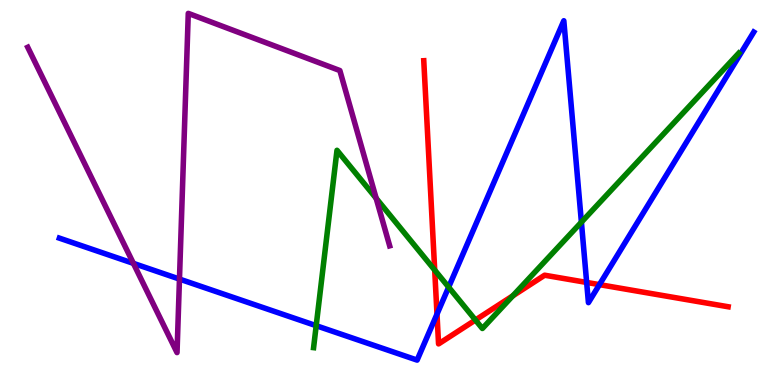[{'lines': ['blue', 'red'], 'intersections': [{'x': 5.64, 'y': 1.84}, {'x': 7.57, 'y': 2.66}, {'x': 7.73, 'y': 2.61}]}, {'lines': ['green', 'red'], 'intersections': [{'x': 5.61, 'y': 2.99}, {'x': 6.13, 'y': 1.69}, {'x': 6.62, 'y': 2.32}]}, {'lines': ['purple', 'red'], 'intersections': []}, {'lines': ['blue', 'green'], 'intersections': [{'x': 4.08, 'y': 1.54}, {'x': 5.79, 'y': 2.54}, {'x': 7.5, 'y': 4.23}]}, {'lines': ['blue', 'purple'], 'intersections': [{'x': 1.72, 'y': 3.16}, {'x': 2.32, 'y': 2.75}]}, {'lines': ['green', 'purple'], 'intersections': [{'x': 4.85, 'y': 4.85}]}]